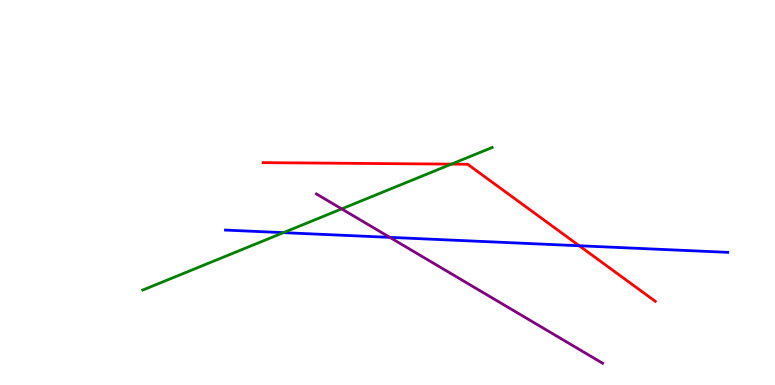[{'lines': ['blue', 'red'], 'intersections': [{'x': 7.47, 'y': 3.62}]}, {'lines': ['green', 'red'], 'intersections': [{'x': 5.82, 'y': 5.74}]}, {'lines': ['purple', 'red'], 'intersections': []}, {'lines': ['blue', 'green'], 'intersections': [{'x': 3.66, 'y': 3.96}]}, {'lines': ['blue', 'purple'], 'intersections': [{'x': 5.03, 'y': 3.83}]}, {'lines': ['green', 'purple'], 'intersections': [{'x': 4.41, 'y': 4.57}]}]